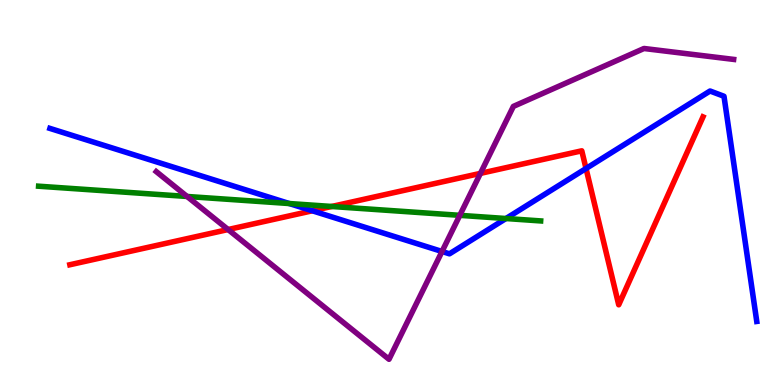[{'lines': ['blue', 'red'], 'intersections': [{'x': 4.03, 'y': 4.53}, {'x': 7.56, 'y': 5.62}]}, {'lines': ['green', 'red'], 'intersections': [{'x': 4.28, 'y': 4.64}]}, {'lines': ['purple', 'red'], 'intersections': [{'x': 2.94, 'y': 4.04}, {'x': 6.2, 'y': 5.5}]}, {'lines': ['blue', 'green'], 'intersections': [{'x': 3.73, 'y': 4.71}, {'x': 6.53, 'y': 4.32}]}, {'lines': ['blue', 'purple'], 'intersections': [{'x': 5.7, 'y': 3.47}]}, {'lines': ['green', 'purple'], 'intersections': [{'x': 2.41, 'y': 4.9}, {'x': 5.93, 'y': 4.41}]}]